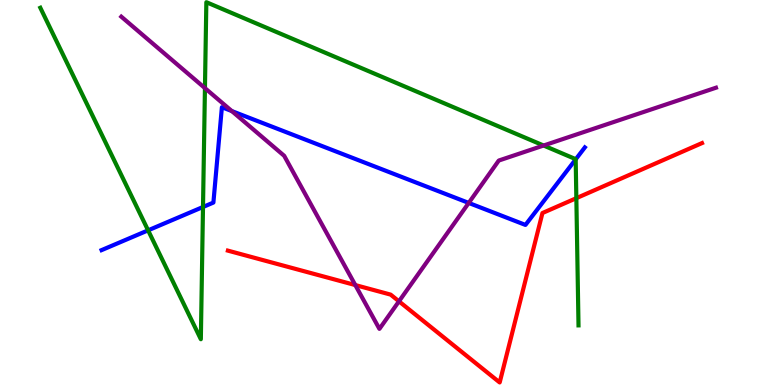[{'lines': ['blue', 'red'], 'intersections': []}, {'lines': ['green', 'red'], 'intersections': [{'x': 7.44, 'y': 4.85}]}, {'lines': ['purple', 'red'], 'intersections': [{'x': 4.58, 'y': 2.6}, {'x': 5.15, 'y': 2.17}]}, {'lines': ['blue', 'green'], 'intersections': [{'x': 1.91, 'y': 4.02}, {'x': 2.62, 'y': 4.62}, {'x': 7.43, 'y': 5.86}]}, {'lines': ['blue', 'purple'], 'intersections': [{'x': 2.99, 'y': 7.12}, {'x': 6.05, 'y': 4.73}]}, {'lines': ['green', 'purple'], 'intersections': [{'x': 2.64, 'y': 7.71}, {'x': 7.01, 'y': 6.22}]}]